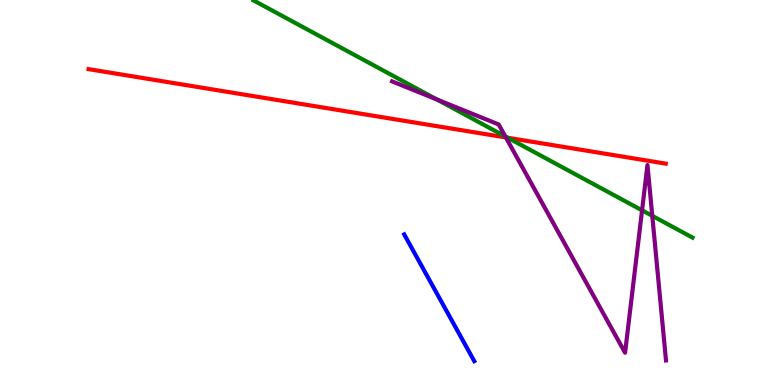[{'lines': ['blue', 'red'], 'intersections': []}, {'lines': ['green', 'red'], 'intersections': [{'x': 6.55, 'y': 6.42}]}, {'lines': ['purple', 'red'], 'intersections': [{'x': 6.53, 'y': 6.43}]}, {'lines': ['blue', 'green'], 'intersections': []}, {'lines': ['blue', 'purple'], 'intersections': []}, {'lines': ['green', 'purple'], 'intersections': [{'x': 5.64, 'y': 7.41}, {'x': 6.52, 'y': 6.46}, {'x': 8.28, 'y': 4.54}, {'x': 8.42, 'y': 4.39}]}]